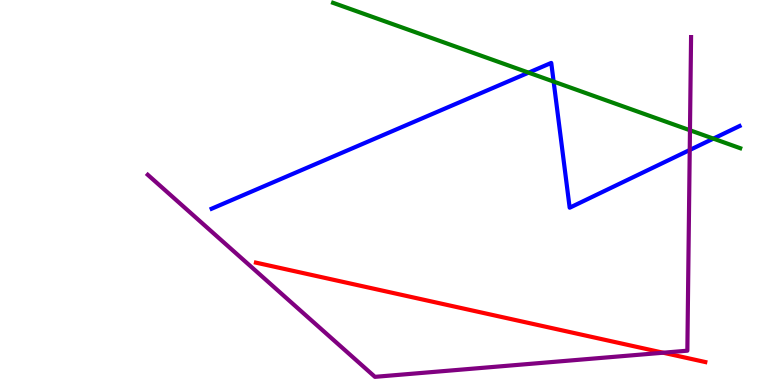[{'lines': ['blue', 'red'], 'intersections': []}, {'lines': ['green', 'red'], 'intersections': []}, {'lines': ['purple', 'red'], 'intersections': [{'x': 8.56, 'y': 0.838}]}, {'lines': ['blue', 'green'], 'intersections': [{'x': 6.82, 'y': 8.11}, {'x': 7.14, 'y': 7.88}, {'x': 9.21, 'y': 6.4}]}, {'lines': ['blue', 'purple'], 'intersections': [{'x': 8.9, 'y': 6.1}]}, {'lines': ['green', 'purple'], 'intersections': [{'x': 8.9, 'y': 6.62}]}]